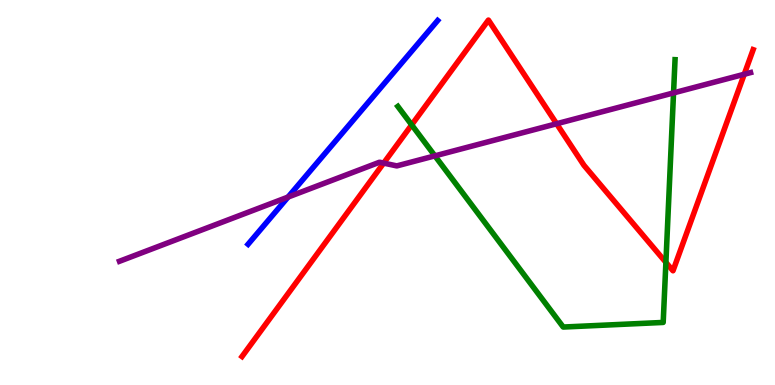[{'lines': ['blue', 'red'], 'intersections': []}, {'lines': ['green', 'red'], 'intersections': [{'x': 5.31, 'y': 6.76}, {'x': 8.59, 'y': 3.19}]}, {'lines': ['purple', 'red'], 'intersections': [{'x': 4.95, 'y': 5.76}, {'x': 7.18, 'y': 6.79}, {'x': 9.6, 'y': 8.07}]}, {'lines': ['blue', 'green'], 'intersections': []}, {'lines': ['blue', 'purple'], 'intersections': [{'x': 3.72, 'y': 4.88}]}, {'lines': ['green', 'purple'], 'intersections': [{'x': 5.61, 'y': 5.95}, {'x': 8.69, 'y': 7.59}]}]